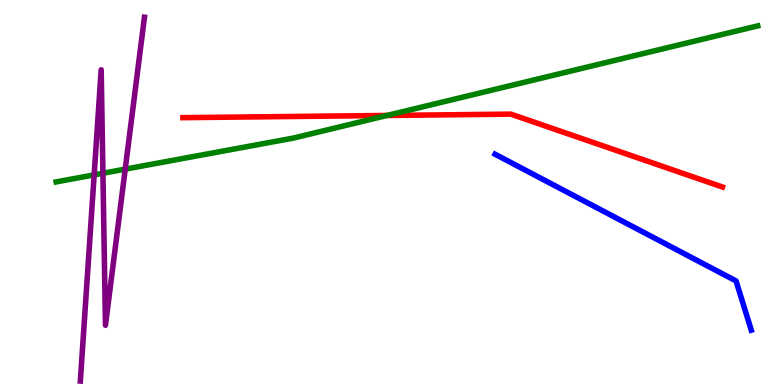[{'lines': ['blue', 'red'], 'intersections': []}, {'lines': ['green', 'red'], 'intersections': [{'x': 4.99, 'y': 7.0}]}, {'lines': ['purple', 'red'], 'intersections': []}, {'lines': ['blue', 'green'], 'intersections': []}, {'lines': ['blue', 'purple'], 'intersections': []}, {'lines': ['green', 'purple'], 'intersections': [{'x': 1.21, 'y': 5.46}, {'x': 1.33, 'y': 5.5}, {'x': 1.62, 'y': 5.61}]}]